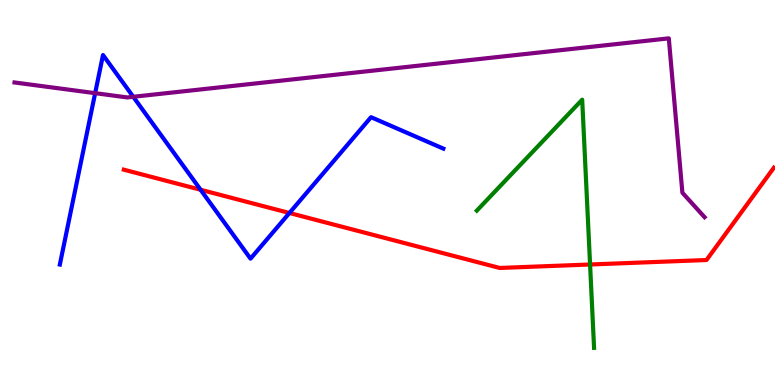[{'lines': ['blue', 'red'], 'intersections': [{'x': 2.59, 'y': 5.07}, {'x': 3.73, 'y': 4.47}]}, {'lines': ['green', 'red'], 'intersections': [{'x': 7.61, 'y': 3.13}]}, {'lines': ['purple', 'red'], 'intersections': []}, {'lines': ['blue', 'green'], 'intersections': []}, {'lines': ['blue', 'purple'], 'intersections': [{'x': 1.23, 'y': 7.58}, {'x': 1.72, 'y': 7.49}]}, {'lines': ['green', 'purple'], 'intersections': []}]